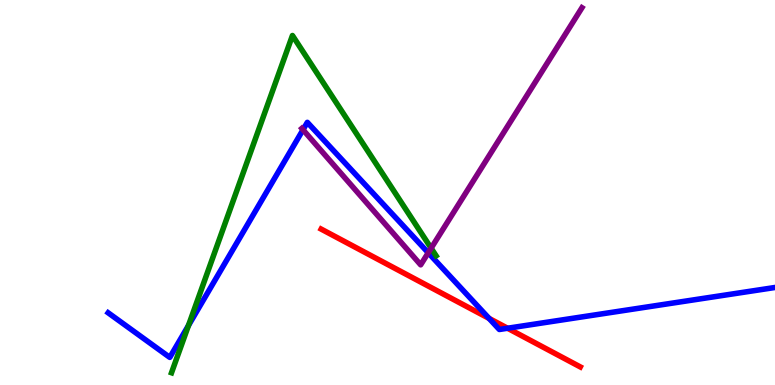[{'lines': ['blue', 'red'], 'intersections': [{'x': 6.31, 'y': 1.73}, {'x': 6.55, 'y': 1.47}]}, {'lines': ['green', 'red'], 'intersections': []}, {'lines': ['purple', 'red'], 'intersections': []}, {'lines': ['blue', 'green'], 'intersections': [{'x': 2.43, 'y': 1.55}]}, {'lines': ['blue', 'purple'], 'intersections': [{'x': 3.91, 'y': 6.63}, {'x': 5.53, 'y': 3.43}]}, {'lines': ['green', 'purple'], 'intersections': [{'x': 5.56, 'y': 3.55}]}]